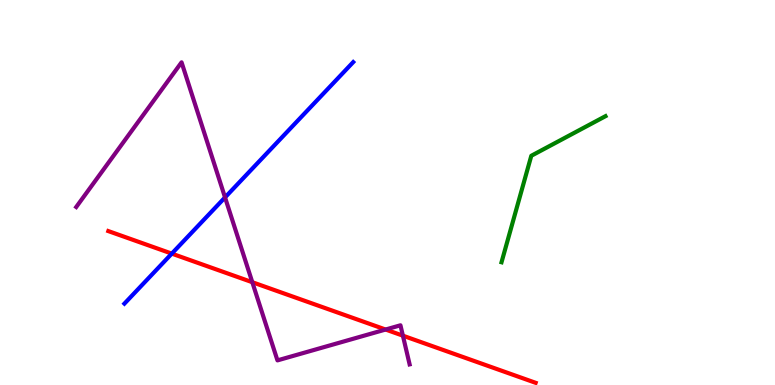[{'lines': ['blue', 'red'], 'intersections': [{'x': 2.22, 'y': 3.41}]}, {'lines': ['green', 'red'], 'intersections': []}, {'lines': ['purple', 'red'], 'intersections': [{'x': 3.26, 'y': 2.67}, {'x': 4.98, 'y': 1.44}, {'x': 5.2, 'y': 1.28}]}, {'lines': ['blue', 'green'], 'intersections': []}, {'lines': ['blue', 'purple'], 'intersections': [{'x': 2.9, 'y': 4.87}]}, {'lines': ['green', 'purple'], 'intersections': []}]